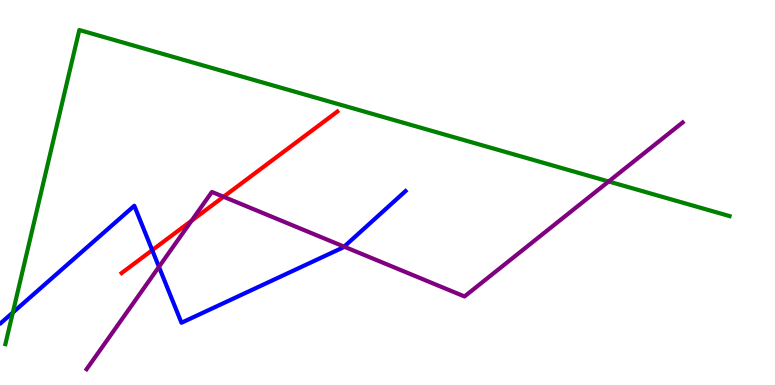[{'lines': ['blue', 'red'], 'intersections': [{'x': 1.96, 'y': 3.5}]}, {'lines': ['green', 'red'], 'intersections': []}, {'lines': ['purple', 'red'], 'intersections': [{'x': 2.47, 'y': 4.27}, {'x': 2.88, 'y': 4.89}]}, {'lines': ['blue', 'green'], 'intersections': [{'x': 0.165, 'y': 1.88}]}, {'lines': ['blue', 'purple'], 'intersections': [{'x': 2.05, 'y': 3.07}, {'x': 4.44, 'y': 3.59}]}, {'lines': ['green', 'purple'], 'intersections': [{'x': 7.85, 'y': 5.29}]}]